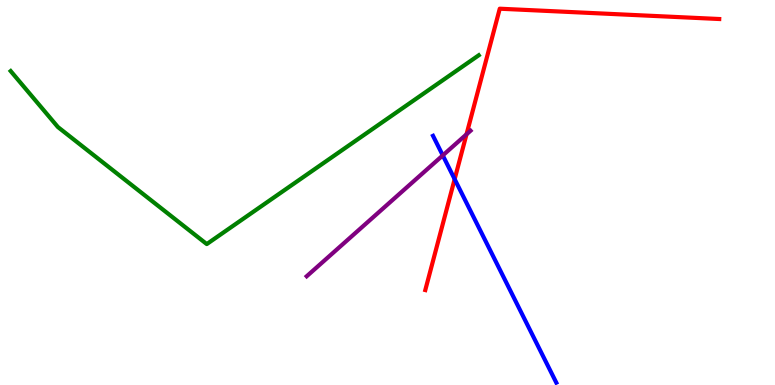[{'lines': ['blue', 'red'], 'intersections': [{'x': 5.87, 'y': 5.35}]}, {'lines': ['green', 'red'], 'intersections': []}, {'lines': ['purple', 'red'], 'intersections': [{'x': 6.02, 'y': 6.51}]}, {'lines': ['blue', 'green'], 'intersections': []}, {'lines': ['blue', 'purple'], 'intersections': [{'x': 5.71, 'y': 5.96}]}, {'lines': ['green', 'purple'], 'intersections': []}]